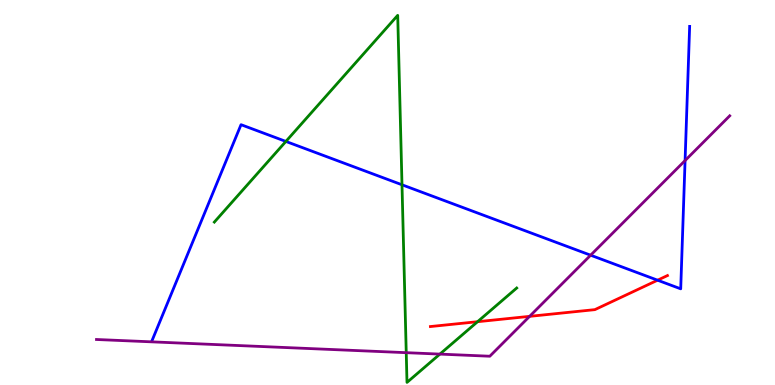[{'lines': ['blue', 'red'], 'intersections': [{'x': 8.48, 'y': 2.72}]}, {'lines': ['green', 'red'], 'intersections': [{'x': 6.16, 'y': 1.64}]}, {'lines': ['purple', 'red'], 'intersections': [{'x': 6.83, 'y': 1.78}]}, {'lines': ['blue', 'green'], 'intersections': [{'x': 3.69, 'y': 6.33}, {'x': 5.19, 'y': 5.2}]}, {'lines': ['blue', 'purple'], 'intersections': [{'x': 7.62, 'y': 3.37}, {'x': 8.84, 'y': 5.83}]}, {'lines': ['green', 'purple'], 'intersections': [{'x': 5.24, 'y': 0.84}, {'x': 5.68, 'y': 0.802}]}]